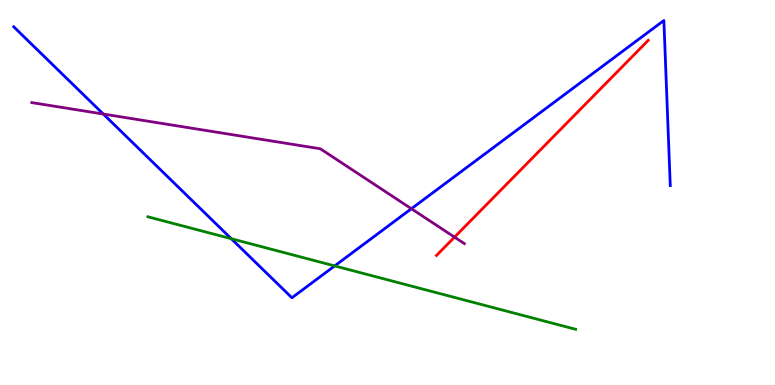[{'lines': ['blue', 'red'], 'intersections': []}, {'lines': ['green', 'red'], 'intersections': []}, {'lines': ['purple', 'red'], 'intersections': [{'x': 5.86, 'y': 3.84}]}, {'lines': ['blue', 'green'], 'intersections': [{'x': 2.98, 'y': 3.8}, {'x': 4.32, 'y': 3.09}]}, {'lines': ['blue', 'purple'], 'intersections': [{'x': 1.33, 'y': 7.04}, {'x': 5.31, 'y': 4.58}]}, {'lines': ['green', 'purple'], 'intersections': []}]